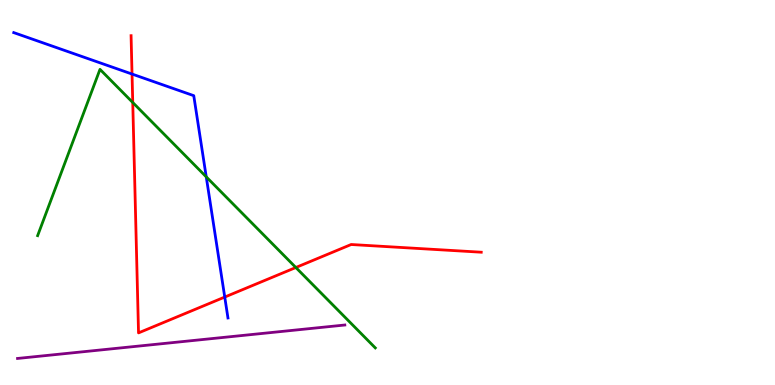[{'lines': ['blue', 'red'], 'intersections': [{'x': 1.7, 'y': 8.08}, {'x': 2.9, 'y': 2.28}]}, {'lines': ['green', 'red'], 'intersections': [{'x': 1.71, 'y': 7.34}, {'x': 3.82, 'y': 3.05}]}, {'lines': ['purple', 'red'], 'intersections': []}, {'lines': ['blue', 'green'], 'intersections': [{'x': 2.66, 'y': 5.41}]}, {'lines': ['blue', 'purple'], 'intersections': []}, {'lines': ['green', 'purple'], 'intersections': []}]